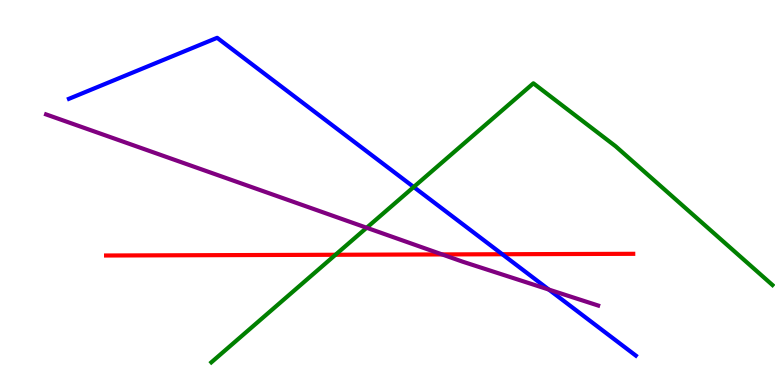[{'lines': ['blue', 'red'], 'intersections': [{'x': 6.48, 'y': 3.4}]}, {'lines': ['green', 'red'], 'intersections': [{'x': 4.33, 'y': 3.38}]}, {'lines': ['purple', 'red'], 'intersections': [{'x': 5.7, 'y': 3.39}]}, {'lines': ['blue', 'green'], 'intersections': [{'x': 5.34, 'y': 5.14}]}, {'lines': ['blue', 'purple'], 'intersections': [{'x': 7.08, 'y': 2.48}]}, {'lines': ['green', 'purple'], 'intersections': [{'x': 4.73, 'y': 4.08}]}]